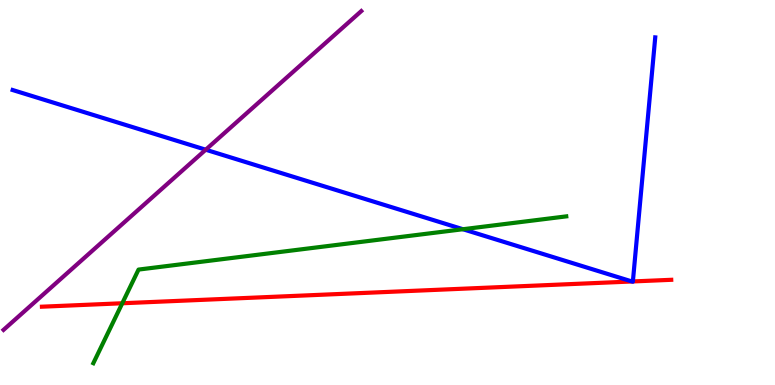[{'lines': ['blue', 'red'], 'intersections': [{'x': 8.15, 'y': 2.69}, {'x': 8.17, 'y': 2.69}]}, {'lines': ['green', 'red'], 'intersections': [{'x': 1.58, 'y': 2.12}]}, {'lines': ['purple', 'red'], 'intersections': []}, {'lines': ['blue', 'green'], 'intersections': [{'x': 5.97, 'y': 4.05}]}, {'lines': ['blue', 'purple'], 'intersections': [{'x': 2.65, 'y': 6.11}]}, {'lines': ['green', 'purple'], 'intersections': []}]